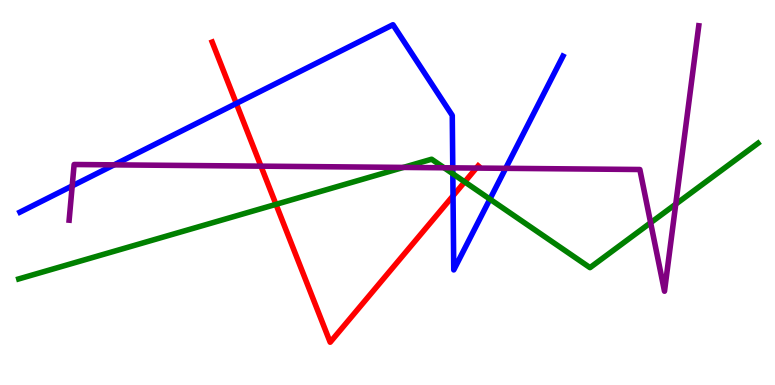[{'lines': ['blue', 'red'], 'intersections': [{'x': 3.05, 'y': 7.31}, {'x': 5.85, 'y': 4.91}]}, {'lines': ['green', 'red'], 'intersections': [{'x': 3.56, 'y': 4.69}, {'x': 6.0, 'y': 5.28}]}, {'lines': ['purple', 'red'], 'intersections': [{'x': 3.37, 'y': 5.68}, {'x': 6.15, 'y': 5.63}]}, {'lines': ['blue', 'green'], 'intersections': [{'x': 5.84, 'y': 5.49}, {'x': 6.32, 'y': 4.83}]}, {'lines': ['blue', 'purple'], 'intersections': [{'x': 0.932, 'y': 5.17}, {'x': 1.47, 'y': 5.72}, {'x': 5.84, 'y': 5.64}, {'x': 6.52, 'y': 5.63}]}, {'lines': ['green', 'purple'], 'intersections': [{'x': 5.2, 'y': 5.65}, {'x': 5.73, 'y': 5.64}, {'x': 8.4, 'y': 4.21}, {'x': 8.72, 'y': 4.7}]}]